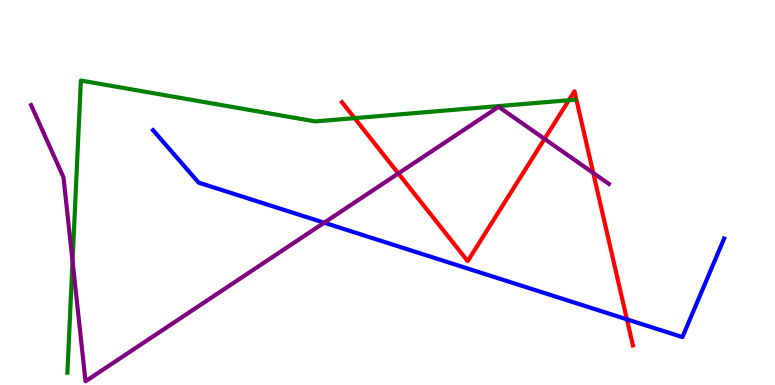[{'lines': ['blue', 'red'], 'intersections': [{'x': 8.09, 'y': 1.71}]}, {'lines': ['green', 'red'], 'intersections': [{'x': 4.58, 'y': 6.93}, {'x': 7.34, 'y': 7.4}]}, {'lines': ['purple', 'red'], 'intersections': [{'x': 5.14, 'y': 5.49}, {'x': 7.03, 'y': 6.39}, {'x': 7.65, 'y': 5.51}]}, {'lines': ['blue', 'green'], 'intersections': []}, {'lines': ['blue', 'purple'], 'intersections': [{'x': 4.18, 'y': 4.22}]}, {'lines': ['green', 'purple'], 'intersections': [{'x': 0.936, 'y': 3.22}]}]